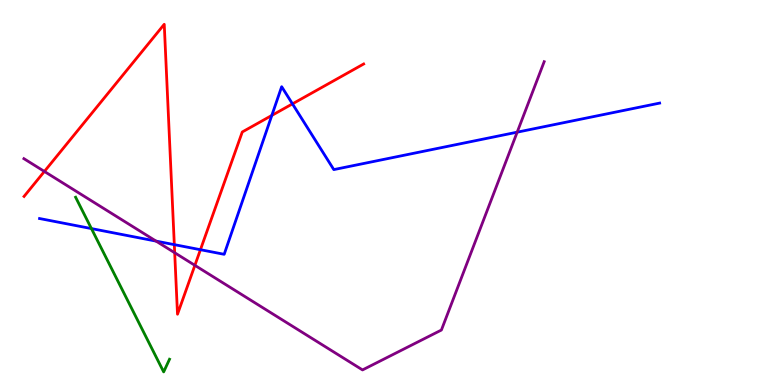[{'lines': ['blue', 'red'], 'intersections': [{'x': 2.25, 'y': 3.65}, {'x': 2.59, 'y': 3.51}, {'x': 3.51, 'y': 7.0}, {'x': 3.77, 'y': 7.3}]}, {'lines': ['green', 'red'], 'intersections': []}, {'lines': ['purple', 'red'], 'intersections': [{'x': 0.573, 'y': 5.55}, {'x': 2.25, 'y': 3.44}, {'x': 2.51, 'y': 3.11}]}, {'lines': ['blue', 'green'], 'intersections': [{'x': 1.18, 'y': 4.06}]}, {'lines': ['blue', 'purple'], 'intersections': [{'x': 2.01, 'y': 3.74}, {'x': 6.67, 'y': 6.57}]}, {'lines': ['green', 'purple'], 'intersections': []}]